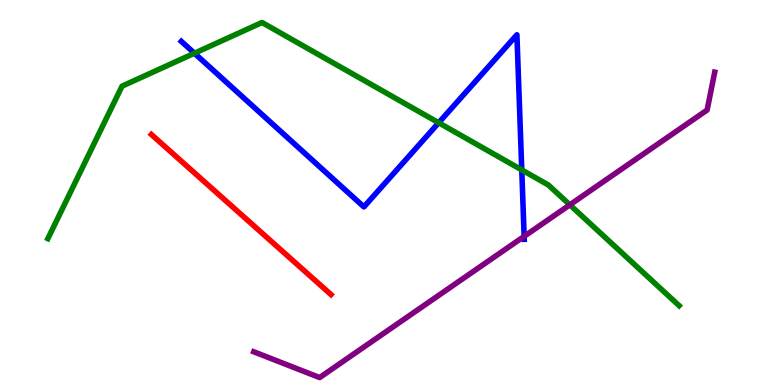[{'lines': ['blue', 'red'], 'intersections': []}, {'lines': ['green', 'red'], 'intersections': []}, {'lines': ['purple', 'red'], 'intersections': []}, {'lines': ['blue', 'green'], 'intersections': [{'x': 2.51, 'y': 8.62}, {'x': 5.66, 'y': 6.81}, {'x': 6.73, 'y': 5.59}]}, {'lines': ['blue', 'purple'], 'intersections': [{'x': 6.76, 'y': 3.86}]}, {'lines': ['green', 'purple'], 'intersections': [{'x': 7.35, 'y': 4.68}]}]